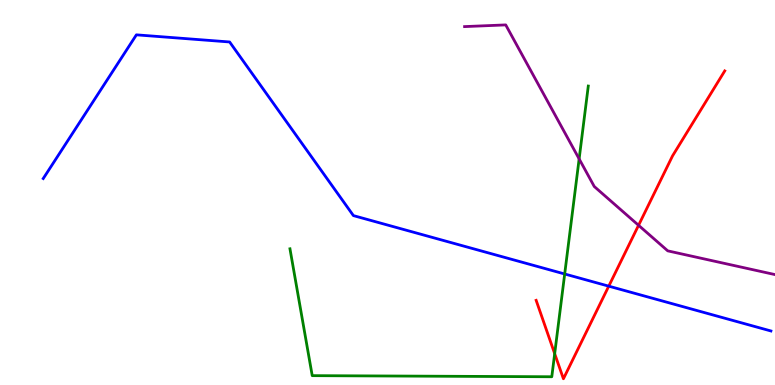[{'lines': ['blue', 'red'], 'intersections': [{'x': 7.86, 'y': 2.57}]}, {'lines': ['green', 'red'], 'intersections': [{'x': 7.16, 'y': 0.814}]}, {'lines': ['purple', 'red'], 'intersections': [{'x': 8.24, 'y': 4.15}]}, {'lines': ['blue', 'green'], 'intersections': [{'x': 7.29, 'y': 2.88}]}, {'lines': ['blue', 'purple'], 'intersections': []}, {'lines': ['green', 'purple'], 'intersections': [{'x': 7.47, 'y': 5.87}]}]